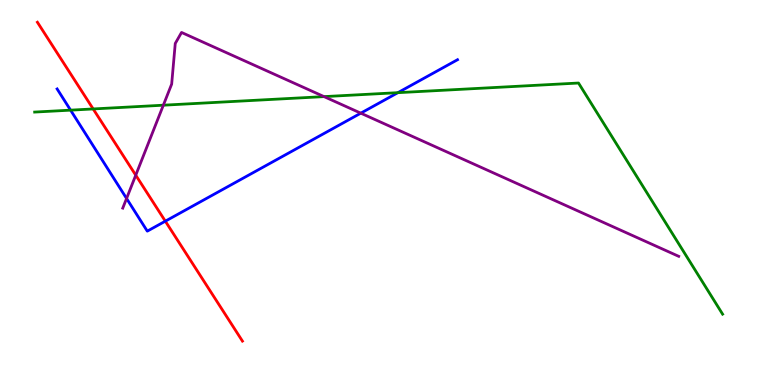[{'lines': ['blue', 'red'], 'intersections': [{'x': 2.13, 'y': 4.26}]}, {'lines': ['green', 'red'], 'intersections': [{'x': 1.2, 'y': 7.17}]}, {'lines': ['purple', 'red'], 'intersections': [{'x': 1.75, 'y': 5.45}]}, {'lines': ['blue', 'green'], 'intersections': [{'x': 0.911, 'y': 7.14}, {'x': 5.13, 'y': 7.59}]}, {'lines': ['blue', 'purple'], 'intersections': [{'x': 1.63, 'y': 4.84}, {'x': 4.66, 'y': 7.06}]}, {'lines': ['green', 'purple'], 'intersections': [{'x': 2.11, 'y': 7.27}, {'x': 4.18, 'y': 7.49}]}]